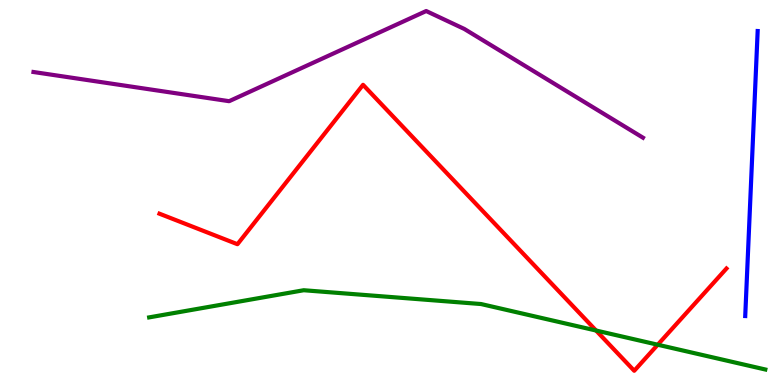[{'lines': ['blue', 'red'], 'intersections': []}, {'lines': ['green', 'red'], 'intersections': [{'x': 7.69, 'y': 1.42}, {'x': 8.49, 'y': 1.05}]}, {'lines': ['purple', 'red'], 'intersections': []}, {'lines': ['blue', 'green'], 'intersections': []}, {'lines': ['blue', 'purple'], 'intersections': []}, {'lines': ['green', 'purple'], 'intersections': []}]